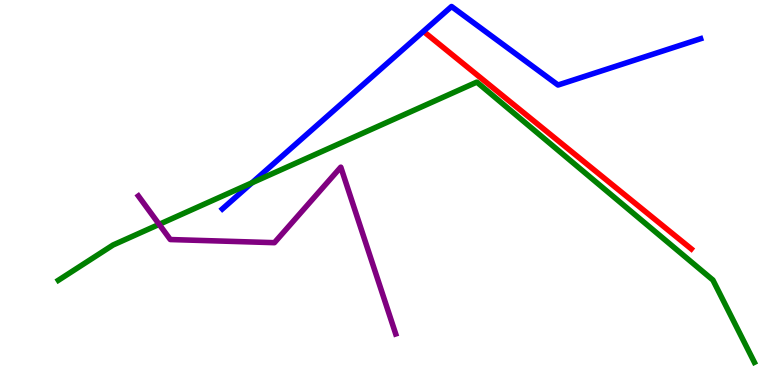[{'lines': ['blue', 'red'], 'intersections': []}, {'lines': ['green', 'red'], 'intersections': []}, {'lines': ['purple', 'red'], 'intersections': []}, {'lines': ['blue', 'green'], 'intersections': [{'x': 3.25, 'y': 5.25}]}, {'lines': ['blue', 'purple'], 'intersections': []}, {'lines': ['green', 'purple'], 'intersections': [{'x': 2.05, 'y': 4.17}]}]